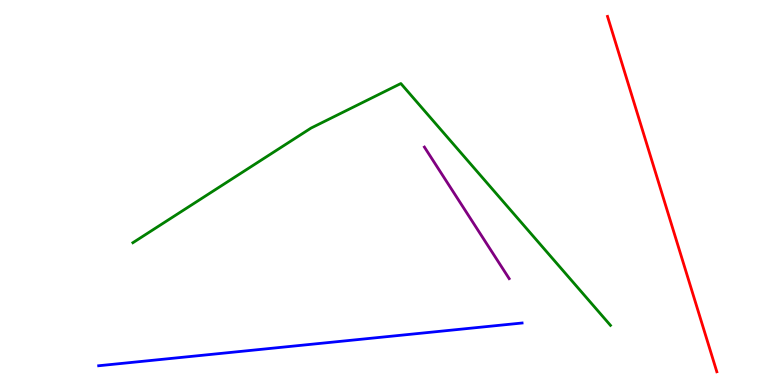[{'lines': ['blue', 'red'], 'intersections': []}, {'lines': ['green', 'red'], 'intersections': []}, {'lines': ['purple', 'red'], 'intersections': []}, {'lines': ['blue', 'green'], 'intersections': []}, {'lines': ['blue', 'purple'], 'intersections': []}, {'lines': ['green', 'purple'], 'intersections': []}]